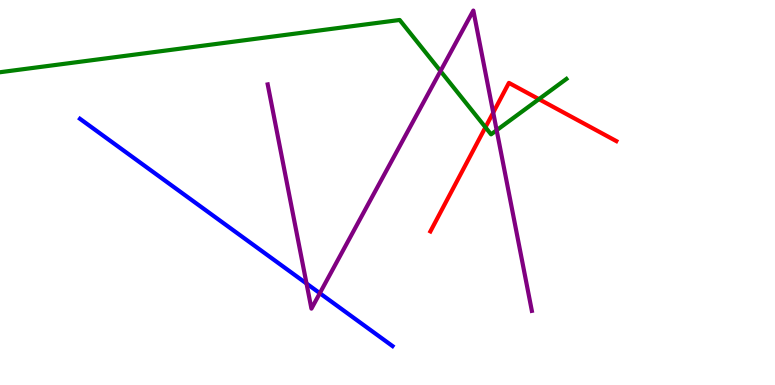[{'lines': ['blue', 'red'], 'intersections': []}, {'lines': ['green', 'red'], 'intersections': [{'x': 6.26, 'y': 6.69}, {'x': 6.95, 'y': 7.42}]}, {'lines': ['purple', 'red'], 'intersections': [{'x': 6.36, 'y': 7.08}]}, {'lines': ['blue', 'green'], 'intersections': []}, {'lines': ['blue', 'purple'], 'intersections': [{'x': 3.96, 'y': 2.64}, {'x': 4.13, 'y': 2.38}]}, {'lines': ['green', 'purple'], 'intersections': [{'x': 5.68, 'y': 8.15}, {'x': 6.41, 'y': 6.62}]}]